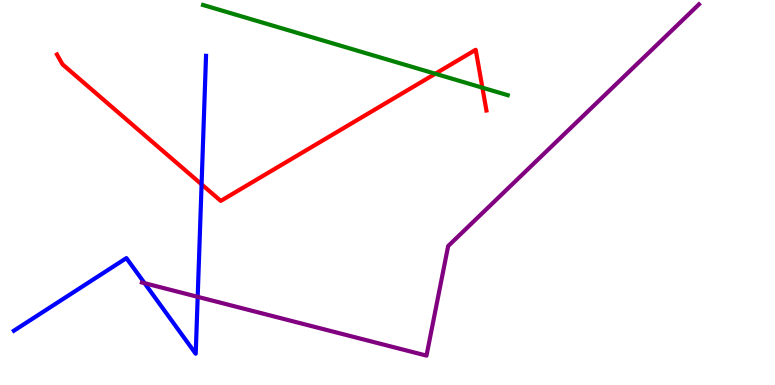[{'lines': ['blue', 'red'], 'intersections': [{'x': 2.6, 'y': 5.21}]}, {'lines': ['green', 'red'], 'intersections': [{'x': 5.62, 'y': 8.08}, {'x': 6.22, 'y': 7.72}]}, {'lines': ['purple', 'red'], 'intersections': []}, {'lines': ['blue', 'green'], 'intersections': []}, {'lines': ['blue', 'purple'], 'intersections': [{'x': 1.87, 'y': 2.64}, {'x': 2.55, 'y': 2.29}]}, {'lines': ['green', 'purple'], 'intersections': []}]